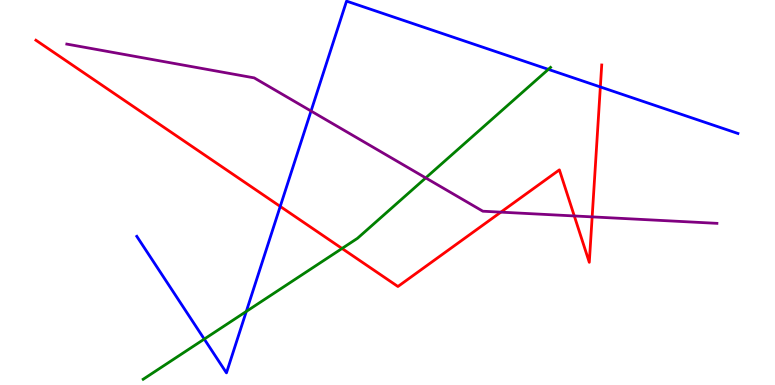[{'lines': ['blue', 'red'], 'intersections': [{'x': 3.62, 'y': 4.64}, {'x': 7.75, 'y': 7.74}]}, {'lines': ['green', 'red'], 'intersections': [{'x': 4.41, 'y': 3.55}]}, {'lines': ['purple', 'red'], 'intersections': [{'x': 6.46, 'y': 4.49}, {'x': 7.41, 'y': 4.39}, {'x': 7.64, 'y': 4.37}]}, {'lines': ['blue', 'green'], 'intersections': [{'x': 2.64, 'y': 1.19}, {'x': 3.18, 'y': 1.91}, {'x': 7.08, 'y': 8.2}]}, {'lines': ['blue', 'purple'], 'intersections': [{'x': 4.01, 'y': 7.12}]}, {'lines': ['green', 'purple'], 'intersections': [{'x': 5.49, 'y': 5.38}]}]